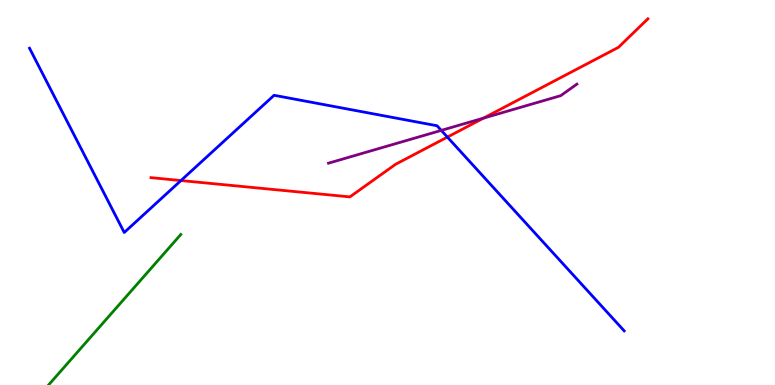[{'lines': ['blue', 'red'], 'intersections': [{'x': 2.33, 'y': 5.31}, {'x': 5.77, 'y': 6.44}]}, {'lines': ['green', 'red'], 'intersections': []}, {'lines': ['purple', 'red'], 'intersections': [{'x': 6.24, 'y': 6.93}]}, {'lines': ['blue', 'green'], 'intersections': []}, {'lines': ['blue', 'purple'], 'intersections': [{'x': 5.69, 'y': 6.61}]}, {'lines': ['green', 'purple'], 'intersections': []}]